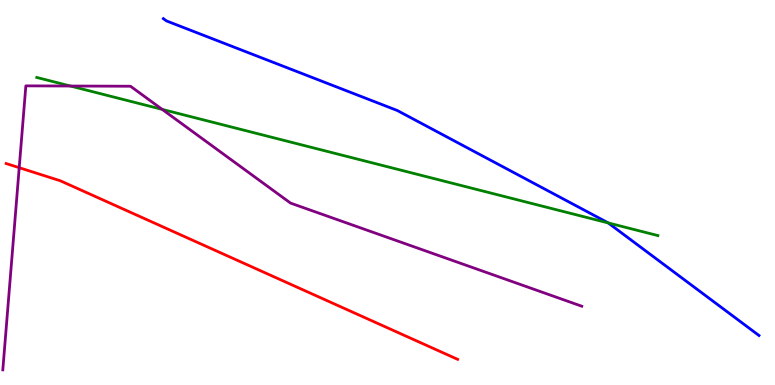[{'lines': ['blue', 'red'], 'intersections': []}, {'lines': ['green', 'red'], 'intersections': []}, {'lines': ['purple', 'red'], 'intersections': [{'x': 0.248, 'y': 5.64}]}, {'lines': ['blue', 'green'], 'intersections': [{'x': 7.85, 'y': 4.21}]}, {'lines': ['blue', 'purple'], 'intersections': []}, {'lines': ['green', 'purple'], 'intersections': [{'x': 0.909, 'y': 7.77}, {'x': 2.09, 'y': 7.16}]}]